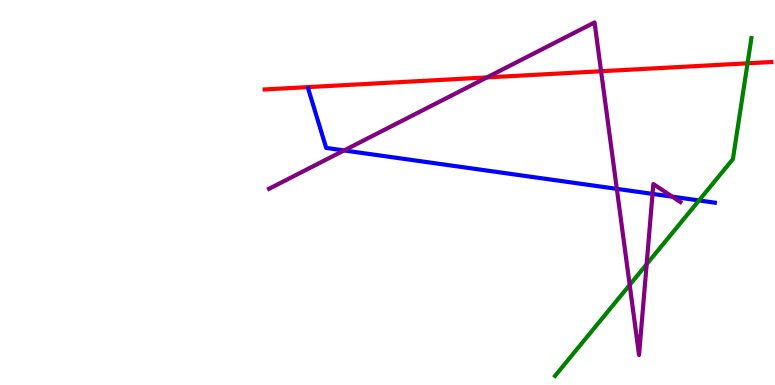[{'lines': ['blue', 'red'], 'intersections': []}, {'lines': ['green', 'red'], 'intersections': [{'x': 9.65, 'y': 8.36}]}, {'lines': ['purple', 'red'], 'intersections': [{'x': 6.28, 'y': 7.99}, {'x': 7.76, 'y': 8.15}]}, {'lines': ['blue', 'green'], 'intersections': [{'x': 9.02, 'y': 4.79}]}, {'lines': ['blue', 'purple'], 'intersections': [{'x': 4.44, 'y': 6.09}, {'x': 7.96, 'y': 5.09}, {'x': 8.42, 'y': 4.96}, {'x': 8.67, 'y': 4.89}]}, {'lines': ['green', 'purple'], 'intersections': [{'x': 8.12, 'y': 2.6}, {'x': 8.34, 'y': 3.14}]}]